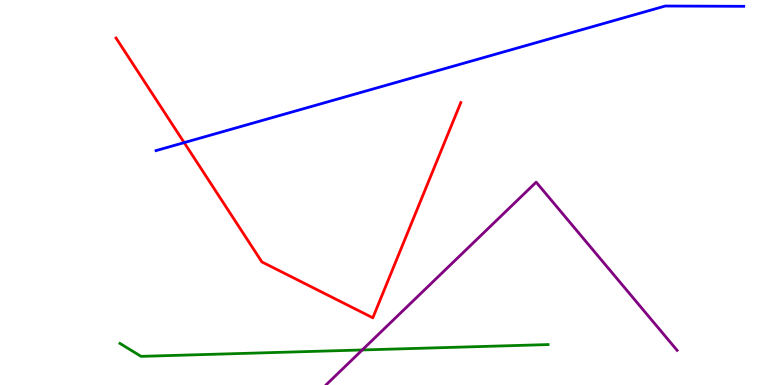[{'lines': ['blue', 'red'], 'intersections': [{'x': 2.38, 'y': 6.3}]}, {'lines': ['green', 'red'], 'intersections': []}, {'lines': ['purple', 'red'], 'intersections': []}, {'lines': ['blue', 'green'], 'intersections': []}, {'lines': ['blue', 'purple'], 'intersections': []}, {'lines': ['green', 'purple'], 'intersections': [{'x': 4.67, 'y': 0.91}]}]